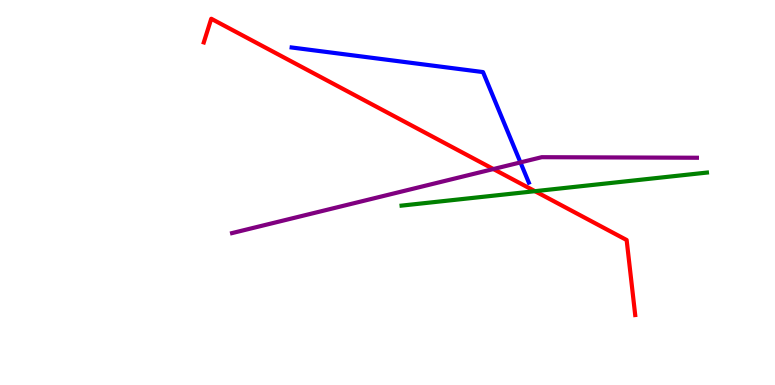[{'lines': ['blue', 'red'], 'intersections': []}, {'lines': ['green', 'red'], 'intersections': [{'x': 6.9, 'y': 5.03}]}, {'lines': ['purple', 'red'], 'intersections': [{'x': 6.37, 'y': 5.61}]}, {'lines': ['blue', 'green'], 'intersections': []}, {'lines': ['blue', 'purple'], 'intersections': [{'x': 6.72, 'y': 5.78}]}, {'lines': ['green', 'purple'], 'intersections': []}]